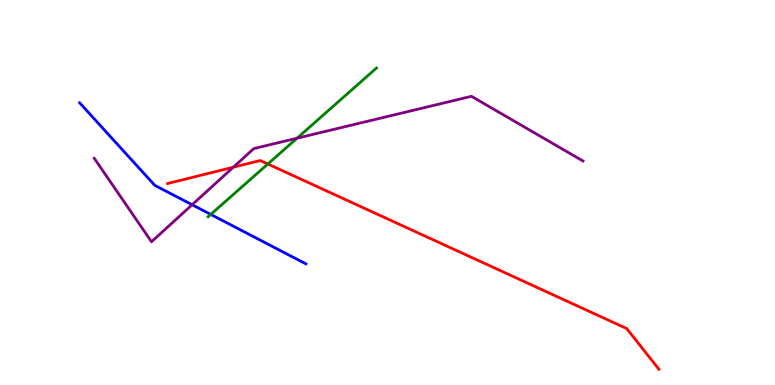[{'lines': ['blue', 'red'], 'intersections': []}, {'lines': ['green', 'red'], 'intersections': [{'x': 3.46, 'y': 5.74}]}, {'lines': ['purple', 'red'], 'intersections': [{'x': 3.01, 'y': 5.66}]}, {'lines': ['blue', 'green'], 'intersections': [{'x': 2.72, 'y': 4.43}]}, {'lines': ['blue', 'purple'], 'intersections': [{'x': 2.48, 'y': 4.68}]}, {'lines': ['green', 'purple'], 'intersections': [{'x': 3.83, 'y': 6.41}]}]